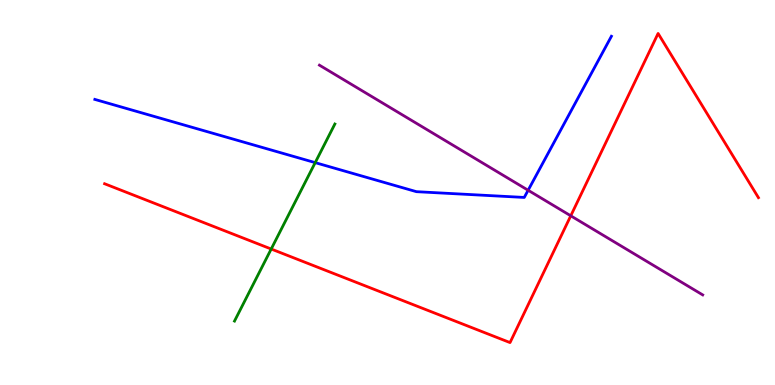[{'lines': ['blue', 'red'], 'intersections': []}, {'lines': ['green', 'red'], 'intersections': [{'x': 3.5, 'y': 3.53}]}, {'lines': ['purple', 'red'], 'intersections': [{'x': 7.36, 'y': 4.39}]}, {'lines': ['blue', 'green'], 'intersections': [{'x': 4.07, 'y': 5.78}]}, {'lines': ['blue', 'purple'], 'intersections': [{'x': 6.81, 'y': 5.06}]}, {'lines': ['green', 'purple'], 'intersections': []}]